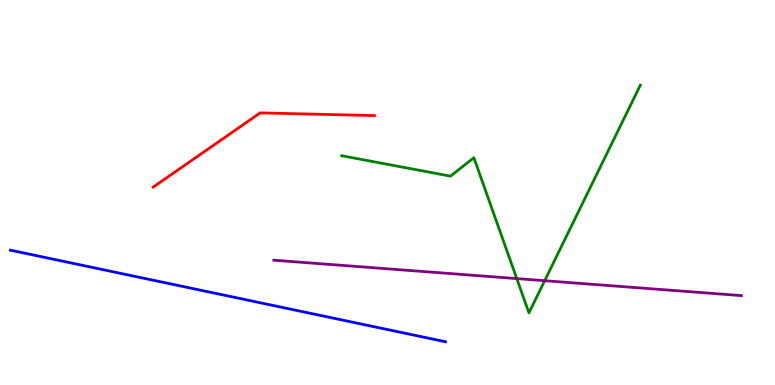[{'lines': ['blue', 'red'], 'intersections': []}, {'lines': ['green', 'red'], 'intersections': []}, {'lines': ['purple', 'red'], 'intersections': []}, {'lines': ['blue', 'green'], 'intersections': []}, {'lines': ['blue', 'purple'], 'intersections': []}, {'lines': ['green', 'purple'], 'intersections': [{'x': 6.67, 'y': 2.76}, {'x': 7.03, 'y': 2.71}]}]